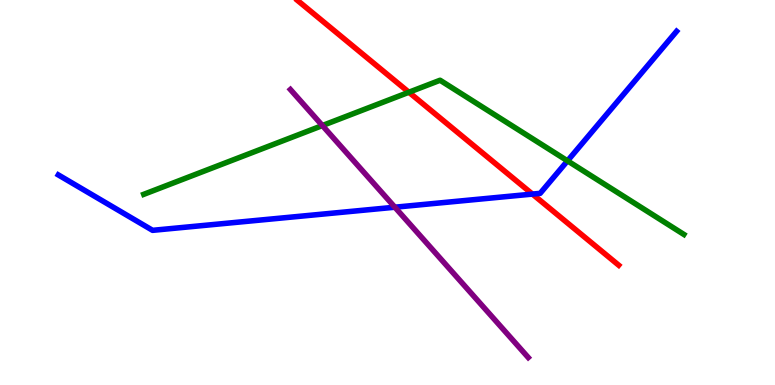[{'lines': ['blue', 'red'], 'intersections': [{'x': 6.87, 'y': 4.96}]}, {'lines': ['green', 'red'], 'intersections': [{'x': 5.28, 'y': 7.6}]}, {'lines': ['purple', 'red'], 'intersections': []}, {'lines': ['blue', 'green'], 'intersections': [{'x': 7.32, 'y': 5.82}]}, {'lines': ['blue', 'purple'], 'intersections': [{'x': 5.09, 'y': 4.62}]}, {'lines': ['green', 'purple'], 'intersections': [{'x': 4.16, 'y': 6.74}]}]